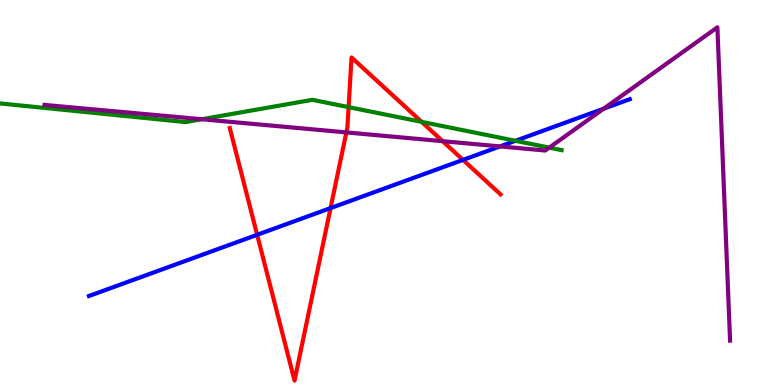[{'lines': ['blue', 'red'], 'intersections': [{'x': 3.32, 'y': 3.9}, {'x': 4.27, 'y': 4.6}, {'x': 5.97, 'y': 5.85}]}, {'lines': ['green', 'red'], 'intersections': [{'x': 4.5, 'y': 7.22}, {'x': 5.44, 'y': 6.83}]}, {'lines': ['purple', 'red'], 'intersections': [{'x': 4.47, 'y': 6.56}, {'x': 5.71, 'y': 6.33}]}, {'lines': ['blue', 'green'], 'intersections': [{'x': 6.65, 'y': 6.34}]}, {'lines': ['blue', 'purple'], 'intersections': [{'x': 6.45, 'y': 6.2}, {'x': 7.79, 'y': 7.18}]}, {'lines': ['green', 'purple'], 'intersections': [{'x': 2.6, 'y': 6.9}, {'x': 7.09, 'y': 6.17}]}]